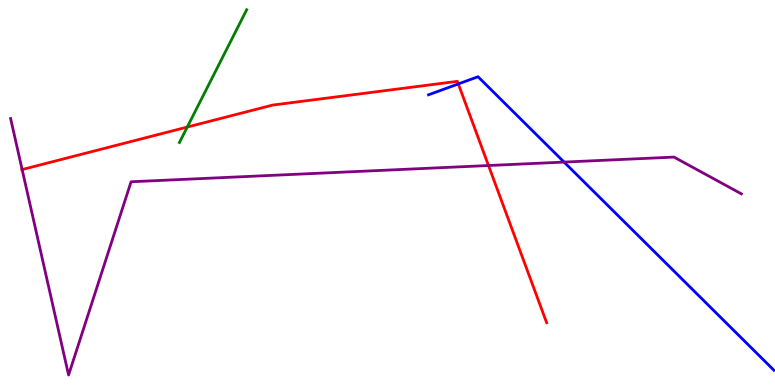[{'lines': ['blue', 'red'], 'intersections': [{'x': 5.91, 'y': 7.82}]}, {'lines': ['green', 'red'], 'intersections': [{'x': 2.42, 'y': 6.7}]}, {'lines': ['purple', 'red'], 'intersections': [{'x': 0.286, 'y': 5.6}, {'x': 6.3, 'y': 5.7}]}, {'lines': ['blue', 'green'], 'intersections': []}, {'lines': ['blue', 'purple'], 'intersections': [{'x': 7.28, 'y': 5.79}]}, {'lines': ['green', 'purple'], 'intersections': []}]